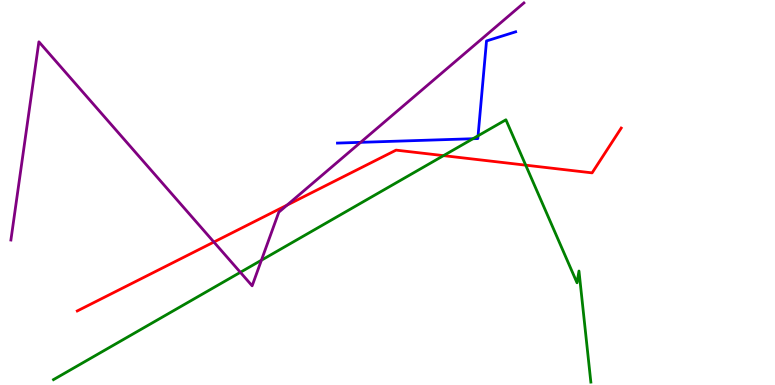[{'lines': ['blue', 'red'], 'intersections': []}, {'lines': ['green', 'red'], 'intersections': [{'x': 5.72, 'y': 5.96}, {'x': 6.78, 'y': 5.71}]}, {'lines': ['purple', 'red'], 'intersections': [{'x': 2.76, 'y': 3.71}, {'x': 3.7, 'y': 4.67}]}, {'lines': ['blue', 'green'], 'intersections': [{'x': 6.1, 'y': 6.4}, {'x': 6.17, 'y': 6.47}]}, {'lines': ['blue', 'purple'], 'intersections': [{'x': 4.65, 'y': 6.3}]}, {'lines': ['green', 'purple'], 'intersections': [{'x': 3.1, 'y': 2.93}, {'x': 3.37, 'y': 3.24}]}]